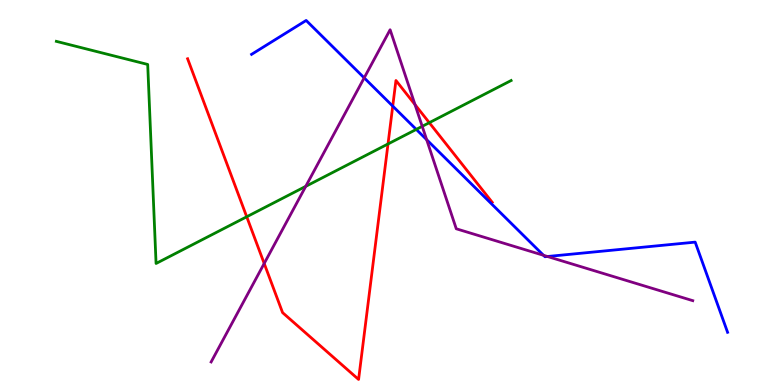[{'lines': ['blue', 'red'], 'intersections': [{'x': 5.07, 'y': 7.24}]}, {'lines': ['green', 'red'], 'intersections': [{'x': 3.18, 'y': 4.37}, {'x': 5.01, 'y': 6.26}, {'x': 5.54, 'y': 6.81}]}, {'lines': ['purple', 'red'], 'intersections': [{'x': 3.41, 'y': 3.16}, {'x': 5.35, 'y': 7.28}]}, {'lines': ['blue', 'green'], 'intersections': [{'x': 5.37, 'y': 6.64}]}, {'lines': ['blue', 'purple'], 'intersections': [{'x': 4.7, 'y': 7.98}, {'x': 5.51, 'y': 6.37}, {'x': 7.01, 'y': 3.37}, {'x': 7.06, 'y': 3.34}]}, {'lines': ['green', 'purple'], 'intersections': [{'x': 3.95, 'y': 5.16}, {'x': 5.45, 'y': 6.72}]}]